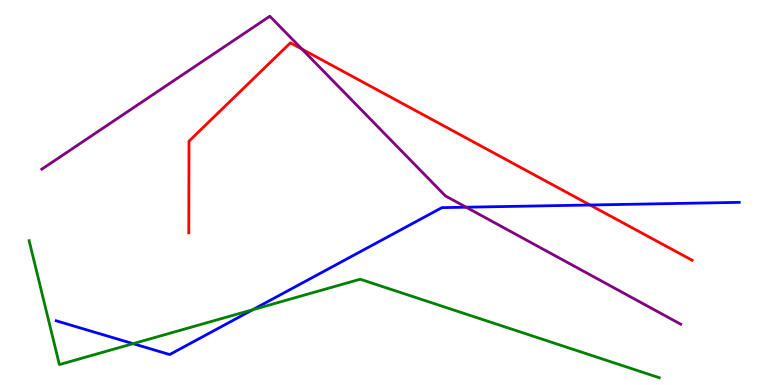[{'lines': ['blue', 'red'], 'intersections': [{'x': 7.61, 'y': 4.68}]}, {'lines': ['green', 'red'], 'intersections': []}, {'lines': ['purple', 'red'], 'intersections': [{'x': 3.9, 'y': 8.72}]}, {'lines': ['blue', 'green'], 'intersections': [{'x': 1.72, 'y': 1.07}, {'x': 3.26, 'y': 1.95}]}, {'lines': ['blue', 'purple'], 'intersections': [{'x': 6.01, 'y': 4.62}]}, {'lines': ['green', 'purple'], 'intersections': []}]